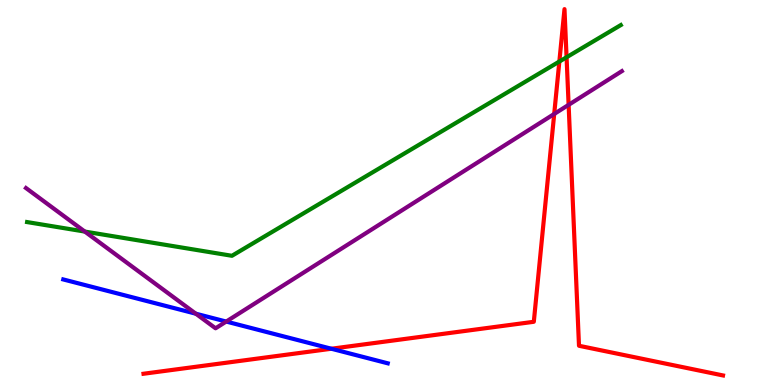[{'lines': ['blue', 'red'], 'intersections': [{'x': 4.28, 'y': 0.942}]}, {'lines': ['green', 'red'], 'intersections': [{'x': 7.22, 'y': 8.4}, {'x': 7.31, 'y': 8.51}]}, {'lines': ['purple', 'red'], 'intersections': [{'x': 7.15, 'y': 7.04}, {'x': 7.34, 'y': 7.28}]}, {'lines': ['blue', 'green'], 'intersections': []}, {'lines': ['blue', 'purple'], 'intersections': [{'x': 2.53, 'y': 1.85}, {'x': 2.92, 'y': 1.65}]}, {'lines': ['green', 'purple'], 'intersections': [{'x': 1.09, 'y': 3.99}]}]